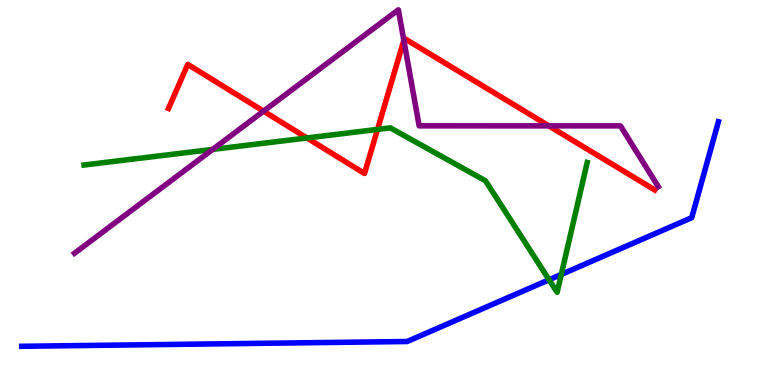[{'lines': ['blue', 'red'], 'intersections': []}, {'lines': ['green', 'red'], 'intersections': [{'x': 3.96, 'y': 6.42}, {'x': 4.87, 'y': 6.64}]}, {'lines': ['purple', 'red'], 'intersections': [{'x': 3.4, 'y': 7.11}, {'x': 5.21, 'y': 8.95}, {'x': 7.08, 'y': 6.73}]}, {'lines': ['blue', 'green'], 'intersections': [{'x': 7.08, 'y': 2.73}, {'x': 7.24, 'y': 2.87}]}, {'lines': ['blue', 'purple'], 'intersections': []}, {'lines': ['green', 'purple'], 'intersections': [{'x': 2.74, 'y': 6.12}]}]